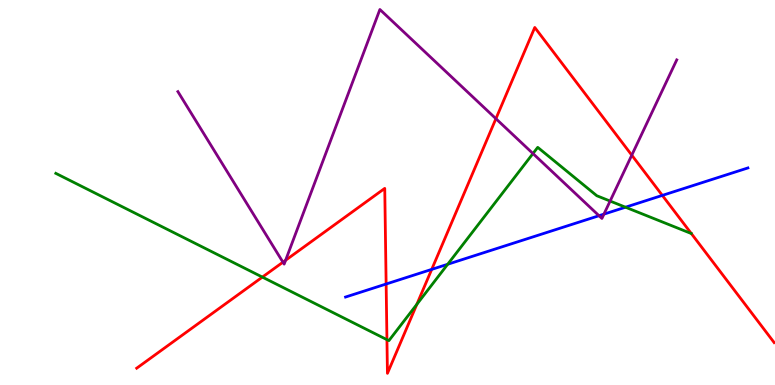[{'lines': ['blue', 'red'], 'intersections': [{'x': 4.98, 'y': 2.62}, {'x': 5.57, 'y': 3.0}, {'x': 8.55, 'y': 4.92}]}, {'lines': ['green', 'red'], 'intersections': [{'x': 3.39, 'y': 2.8}, {'x': 4.99, 'y': 1.18}, {'x': 5.38, 'y': 2.09}]}, {'lines': ['purple', 'red'], 'intersections': [{'x': 3.65, 'y': 3.19}, {'x': 3.69, 'y': 3.24}, {'x': 6.4, 'y': 6.92}, {'x': 8.15, 'y': 5.97}]}, {'lines': ['blue', 'green'], 'intersections': [{'x': 5.78, 'y': 3.14}, {'x': 8.07, 'y': 4.62}]}, {'lines': ['blue', 'purple'], 'intersections': [{'x': 7.73, 'y': 4.4}, {'x': 7.79, 'y': 4.44}]}, {'lines': ['green', 'purple'], 'intersections': [{'x': 6.88, 'y': 6.01}, {'x': 7.87, 'y': 4.78}]}]